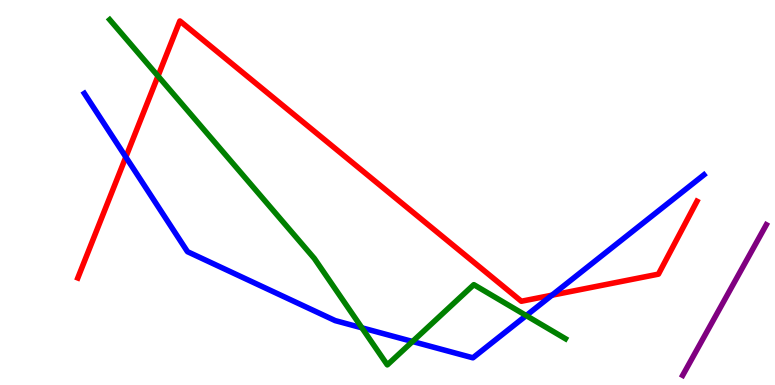[{'lines': ['blue', 'red'], 'intersections': [{'x': 1.62, 'y': 5.92}, {'x': 7.12, 'y': 2.33}]}, {'lines': ['green', 'red'], 'intersections': [{'x': 2.04, 'y': 8.02}]}, {'lines': ['purple', 'red'], 'intersections': []}, {'lines': ['blue', 'green'], 'intersections': [{'x': 4.67, 'y': 1.48}, {'x': 5.32, 'y': 1.13}, {'x': 6.79, 'y': 1.8}]}, {'lines': ['blue', 'purple'], 'intersections': []}, {'lines': ['green', 'purple'], 'intersections': []}]